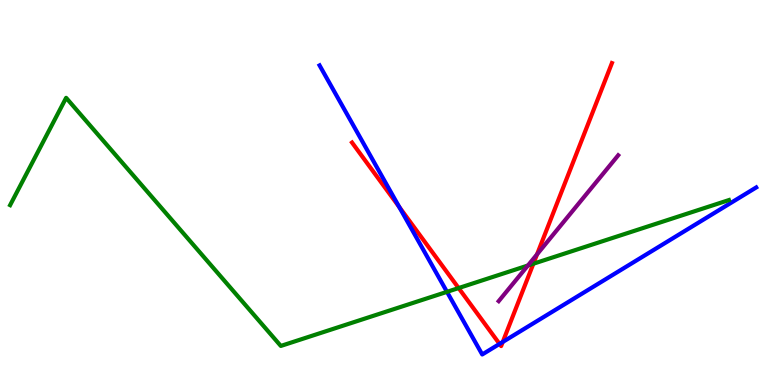[{'lines': ['blue', 'red'], 'intersections': [{'x': 5.15, 'y': 4.62}, {'x': 6.45, 'y': 1.07}, {'x': 6.49, 'y': 1.12}]}, {'lines': ['green', 'red'], 'intersections': [{'x': 5.92, 'y': 2.52}, {'x': 6.88, 'y': 3.15}]}, {'lines': ['purple', 'red'], 'intersections': [{'x': 6.93, 'y': 3.39}]}, {'lines': ['blue', 'green'], 'intersections': [{'x': 5.77, 'y': 2.42}]}, {'lines': ['blue', 'purple'], 'intersections': []}, {'lines': ['green', 'purple'], 'intersections': [{'x': 6.81, 'y': 3.1}]}]